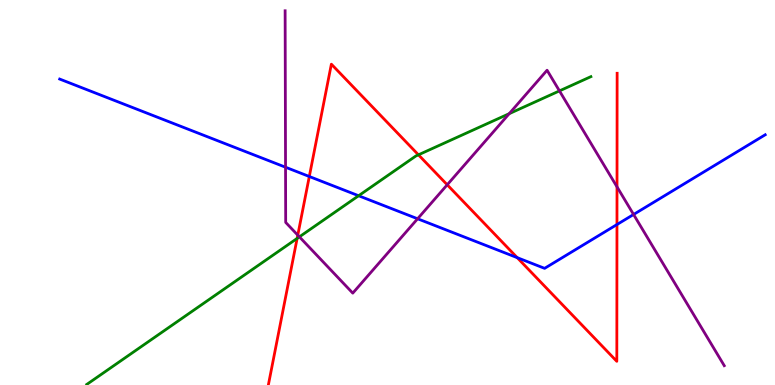[{'lines': ['blue', 'red'], 'intersections': [{'x': 3.99, 'y': 5.42}, {'x': 6.67, 'y': 3.31}, {'x': 7.96, 'y': 4.17}]}, {'lines': ['green', 'red'], 'intersections': [{'x': 3.83, 'y': 3.81}, {'x': 5.4, 'y': 5.98}]}, {'lines': ['purple', 'red'], 'intersections': [{'x': 3.84, 'y': 3.89}, {'x': 5.77, 'y': 5.2}, {'x': 7.96, 'y': 5.15}]}, {'lines': ['blue', 'green'], 'intersections': [{'x': 4.63, 'y': 4.92}]}, {'lines': ['blue', 'purple'], 'intersections': [{'x': 3.68, 'y': 5.66}, {'x': 5.39, 'y': 4.32}, {'x': 8.18, 'y': 4.43}]}, {'lines': ['green', 'purple'], 'intersections': [{'x': 3.86, 'y': 3.85}, {'x': 6.57, 'y': 7.05}, {'x': 7.22, 'y': 7.64}]}]